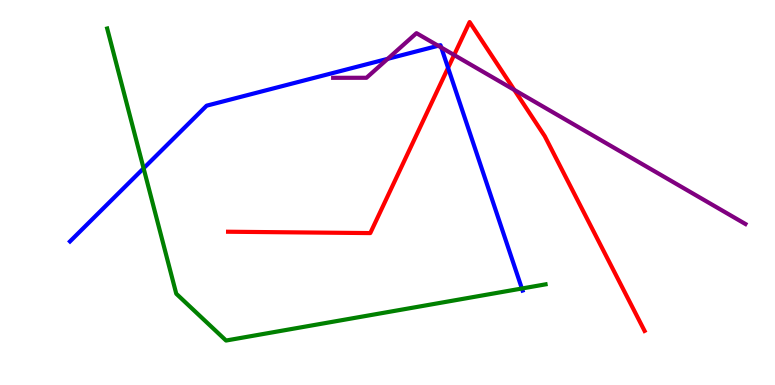[{'lines': ['blue', 'red'], 'intersections': [{'x': 5.78, 'y': 8.24}]}, {'lines': ['green', 'red'], 'intersections': []}, {'lines': ['purple', 'red'], 'intersections': [{'x': 5.86, 'y': 8.57}, {'x': 6.64, 'y': 7.66}]}, {'lines': ['blue', 'green'], 'intersections': [{'x': 1.85, 'y': 5.63}, {'x': 6.73, 'y': 2.51}]}, {'lines': ['blue', 'purple'], 'intersections': [{'x': 5.0, 'y': 8.47}, {'x': 5.65, 'y': 8.81}, {'x': 5.69, 'y': 8.77}]}, {'lines': ['green', 'purple'], 'intersections': []}]